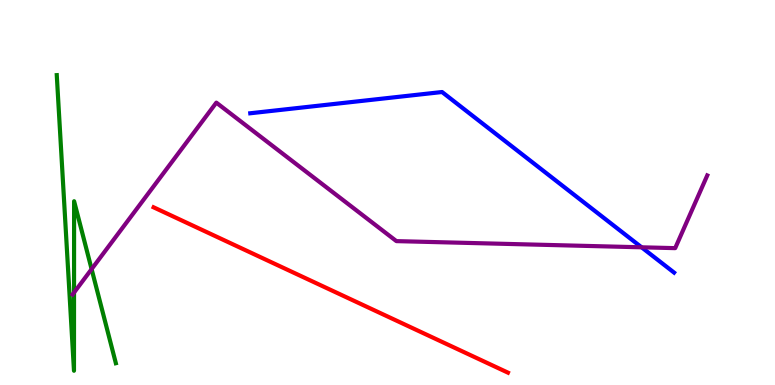[{'lines': ['blue', 'red'], 'intersections': []}, {'lines': ['green', 'red'], 'intersections': []}, {'lines': ['purple', 'red'], 'intersections': []}, {'lines': ['blue', 'green'], 'intersections': []}, {'lines': ['blue', 'purple'], 'intersections': [{'x': 8.28, 'y': 3.58}]}, {'lines': ['green', 'purple'], 'intersections': [{'x': 0.955, 'y': 2.4}, {'x': 1.18, 'y': 3.01}]}]